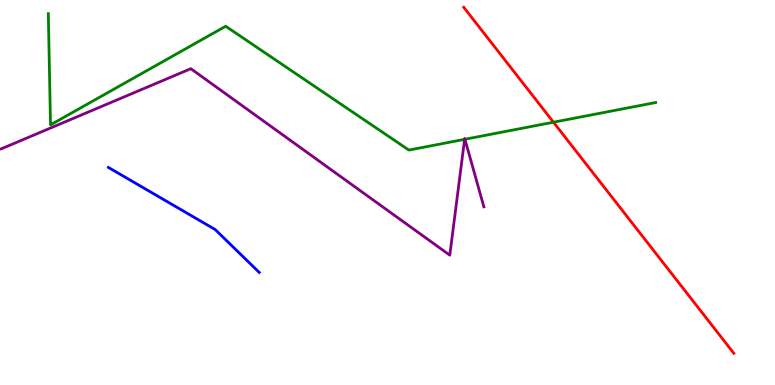[{'lines': ['blue', 'red'], 'intersections': []}, {'lines': ['green', 'red'], 'intersections': [{'x': 7.14, 'y': 6.83}]}, {'lines': ['purple', 'red'], 'intersections': []}, {'lines': ['blue', 'green'], 'intersections': []}, {'lines': ['blue', 'purple'], 'intersections': []}, {'lines': ['green', 'purple'], 'intersections': [{'x': 5.99, 'y': 6.38}, {'x': 6.0, 'y': 6.38}]}]